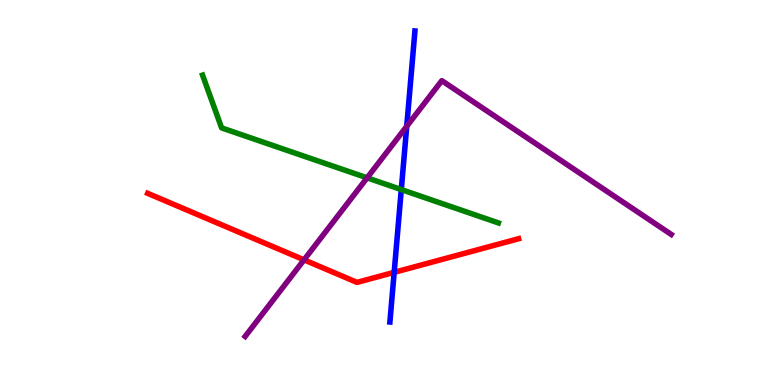[{'lines': ['blue', 'red'], 'intersections': [{'x': 5.09, 'y': 2.93}]}, {'lines': ['green', 'red'], 'intersections': []}, {'lines': ['purple', 'red'], 'intersections': [{'x': 3.92, 'y': 3.25}]}, {'lines': ['blue', 'green'], 'intersections': [{'x': 5.18, 'y': 5.08}]}, {'lines': ['blue', 'purple'], 'intersections': [{'x': 5.25, 'y': 6.72}]}, {'lines': ['green', 'purple'], 'intersections': [{'x': 4.74, 'y': 5.38}]}]